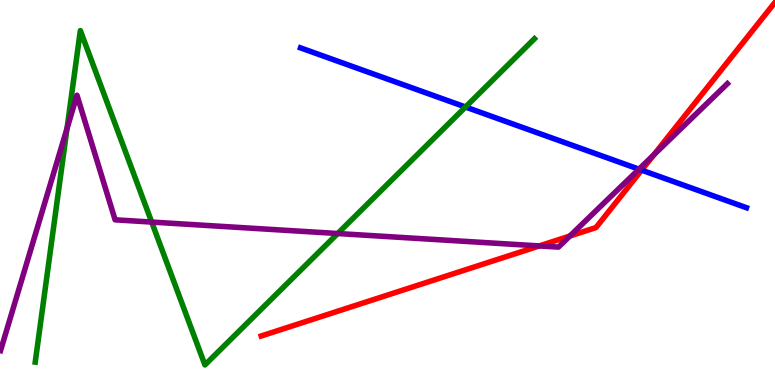[{'lines': ['blue', 'red'], 'intersections': [{'x': 8.28, 'y': 5.58}]}, {'lines': ['green', 'red'], 'intersections': []}, {'lines': ['purple', 'red'], 'intersections': [{'x': 6.96, 'y': 3.61}, {'x': 7.35, 'y': 3.87}, {'x': 8.43, 'y': 5.98}]}, {'lines': ['blue', 'green'], 'intersections': [{'x': 6.01, 'y': 7.22}]}, {'lines': ['blue', 'purple'], 'intersections': [{'x': 8.24, 'y': 5.61}]}, {'lines': ['green', 'purple'], 'intersections': [{'x': 0.865, 'y': 6.66}, {'x': 1.96, 'y': 4.23}, {'x': 4.36, 'y': 3.93}]}]